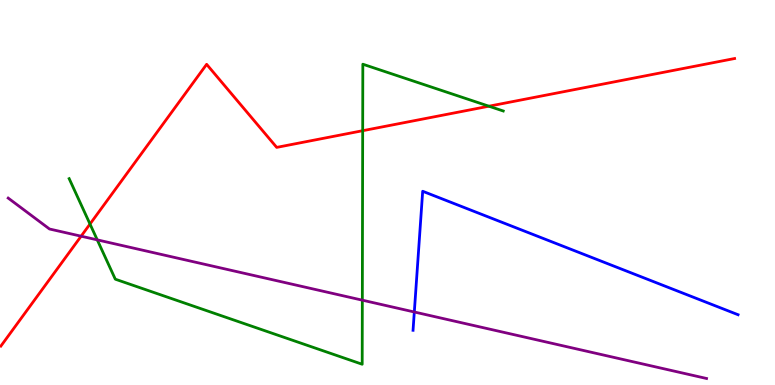[{'lines': ['blue', 'red'], 'intersections': []}, {'lines': ['green', 'red'], 'intersections': [{'x': 1.16, 'y': 4.18}, {'x': 4.68, 'y': 6.61}, {'x': 6.31, 'y': 7.24}]}, {'lines': ['purple', 'red'], 'intersections': [{'x': 1.05, 'y': 3.87}]}, {'lines': ['blue', 'green'], 'intersections': []}, {'lines': ['blue', 'purple'], 'intersections': [{'x': 5.35, 'y': 1.9}]}, {'lines': ['green', 'purple'], 'intersections': [{'x': 1.25, 'y': 3.77}, {'x': 4.68, 'y': 2.2}]}]